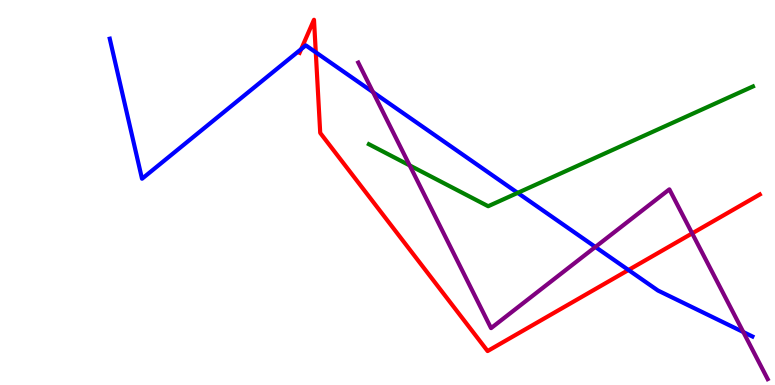[{'lines': ['blue', 'red'], 'intersections': [{'x': 3.89, 'y': 8.72}, {'x': 4.07, 'y': 8.64}, {'x': 8.11, 'y': 2.99}]}, {'lines': ['green', 'red'], 'intersections': []}, {'lines': ['purple', 'red'], 'intersections': [{'x': 8.93, 'y': 3.94}]}, {'lines': ['blue', 'green'], 'intersections': [{'x': 6.68, 'y': 4.99}]}, {'lines': ['blue', 'purple'], 'intersections': [{'x': 4.81, 'y': 7.61}, {'x': 7.68, 'y': 3.59}, {'x': 9.59, 'y': 1.38}]}, {'lines': ['green', 'purple'], 'intersections': [{'x': 5.29, 'y': 5.7}]}]